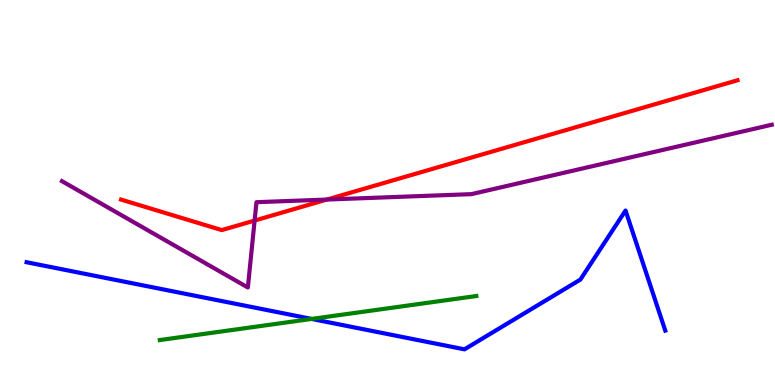[{'lines': ['blue', 'red'], 'intersections': []}, {'lines': ['green', 'red'], 'intersections': []}, {'lines': ['purple', 'red'], 'intersections': [{'x': 3.29, 'y': 4.27}, {'x': 4.22, 'y': 4.82}]}, {'lines': ['blue', 'green'], 'intersections': [{'x': 4.02, 'y': 1.72}]}, {'lines': ['blue', 'purple'], 'intersections': []}, {'lines': ['green', 'purple'], 'intersections': []}]